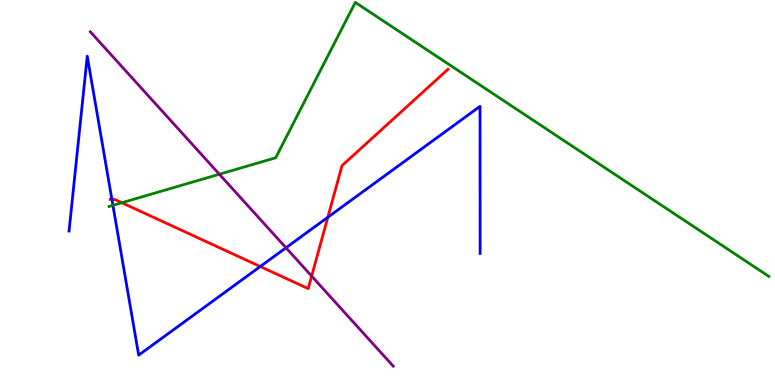[{'lines': ['blue', 'red'], 'intersections': [{'x': 1.44, 'y': 4.82}, {'x': 3.36, 'y': 3.08}, {'x': 4.23, 'y': 4.36}]}, {'lines': ['green', 'red'], 'intersections': [{'x': 1.57, 'y': 4.73}]}, {'lines': ['purple', 'red'], 'intersections': [{'x': 4.02, 'y': 2.83}]}, {'lines': ['blue', 'green'], 'intersections': [{'x': 1.46, 'y': 4.67}]}, {'lines': ['blue', 'purple'], 'intersections': [{'x': 3.69, 'y': 3.56}]}, {'lines': ['green', 'purple'], 'intersections': [{'x': 2.83, 'y': 5.47}]}]